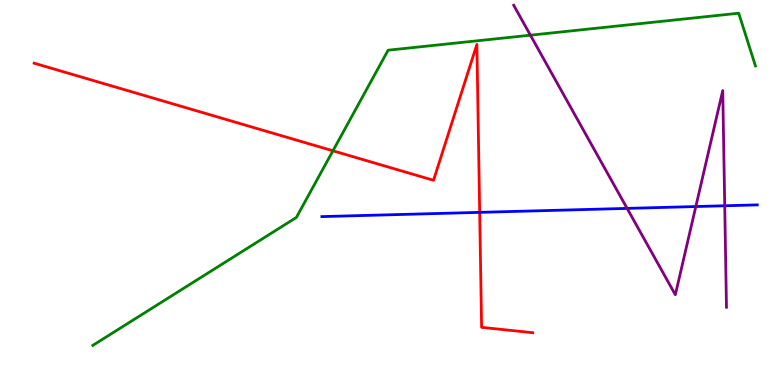[{'lines': ['blue', 'red'], 'intersections': [{'x': 6.19, 'y': 4.48}]}, {'lines': ['green', 'red'], 'intersections': [{'x': 4.3, 'y': 6.08}]}, {'lines': ['purple', 'red'], 'intersections': []}, {'lines': ['blue', 'green'], 'intersections': []}, {'lines': ['blue', 'purple'], 'intersections': [{'x': 8.09, 'y': 4.59}, {'x': 8.98, 'y': 4.64}, {'x': 9.35, 'y': 4.66}]}, {'lines': ['green', 'purple'], 'intersections': [{'x': 6.84, 'y': 9.09}]}]